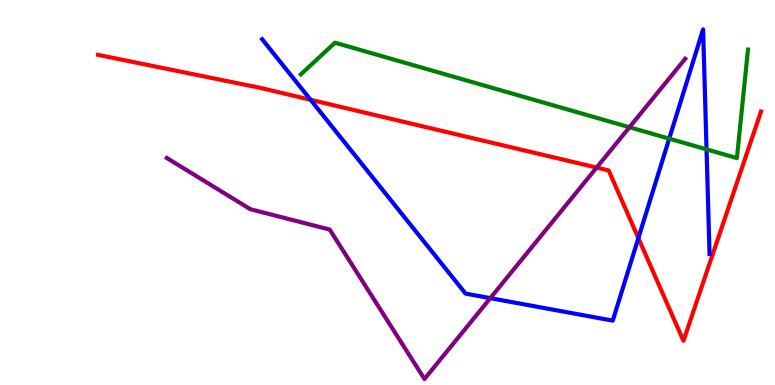[{'lines': ['blue', 'red'], 'intersections': [{'x': 4.01, 'y': 7.41}, {'x': 8.24, 'y': 3.82}]}, {'lines': ['green', 'red'], 'intersections': []}, {'lines': ['purple', 'red'], 'intersections': [{'x': 7.7, 'y': 5.65}]}, {'lines': ['blue', 'green'], 'intersections': [{'x': 8.63, 'y': 6.4}, {'x': 9.12, 'y': 6.12}]}, {'lines': ['blue', 'purple'], 'intersections': [{'x': 6.33, 'y': 2.26}]}, {'lines': ['green', 'purple'], 'intersections': [{'x': 8.12, 'y': 6.7}]}]